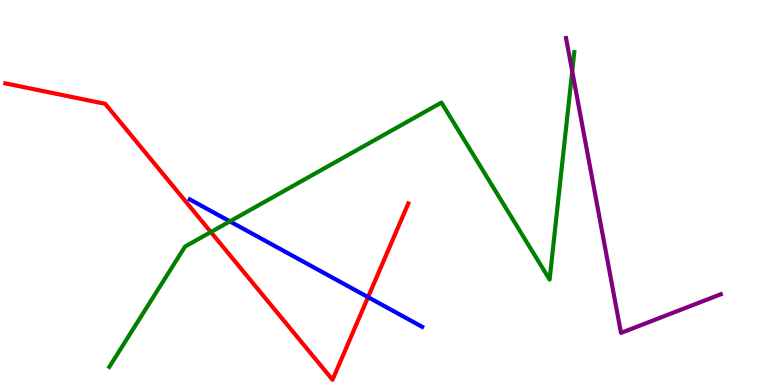[{'lines': ['blue', 'red'], 'intersections': [{'x': 4.75, 'y': 2.28}]}, {'lines': ['green', 'red'], 'intersections': [{'x': 2.72, 'y': 3.97}]}, {'lines': ['purple', 'red'], 'intersections': []}, {'lines': ['blue', 'green'], 'intersections': [{'x': 2.97, 'y': 4.25}]}, {'lines': ['blue', 'purple'], 'intersections': []}, {'lines': ['green', 'purple'], 'intersections': [{'x': 7.38, 'y': 8.15}]}]